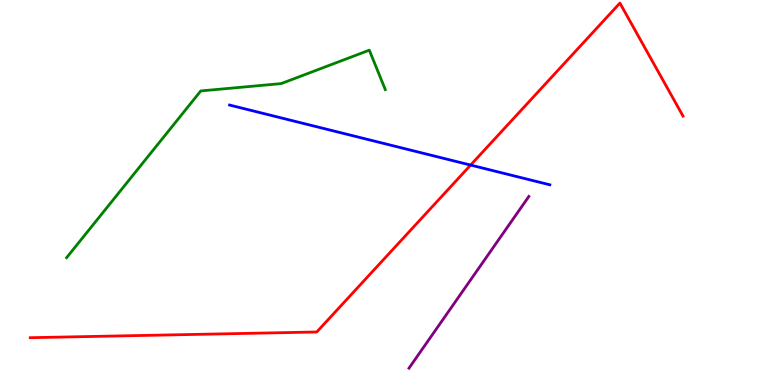[{'lines': ['blue', 'red'], 'intersections': [{'x': 6.07, 'y': 5.71}]}, {'lines': ['green', 'red'], 'intersections': []}, {'lines': ['purple', 'red'], 'intersections': []}, {'lines': ['blue', 'green'], 'intersections': []}, {'lines': ['blue', 'purple'], 'intersections': []}, {'lines': ['green', 'purple'], 'intersections': []}]